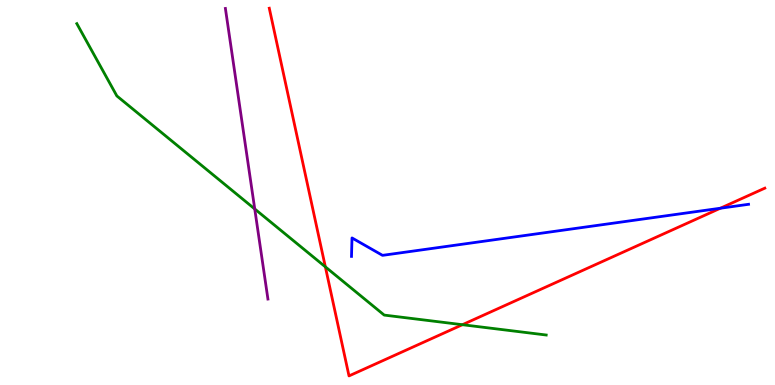[{'lines': ['blue', 'red'], 'intersections': [{'x': 9.3, 'y': 4.59}]}, {'lines': ['green', 'red'], 'intersections': [{'x': 4.2, 'y': 3.07}, {'x': 5.97, 'y': 1.57}]}, {'lines': ['purple', 'red'], 'intersections': []}, {'lines': ['blue', 'green'], 'intersections': []}, {'lines': ['blue', 'purple'], 'intersections': []}, {'lines': ['green', 'purple'], 'intersections': [{'x': 3.29, 'y': 4.57}]}]